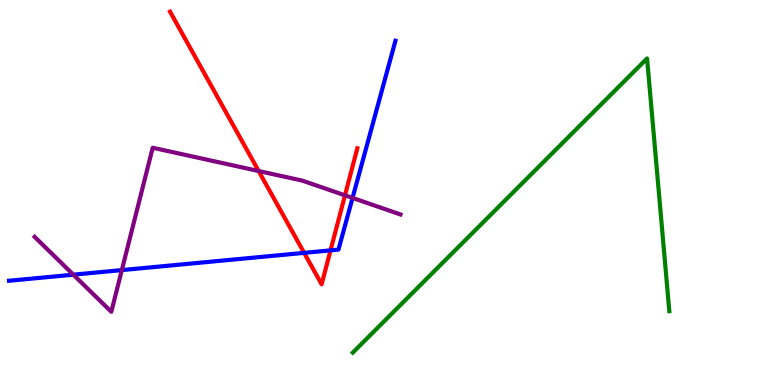[{'lines': ['blue', 'red'], 'intersections': [{'x': 3.92, 'y': 3.43}, {'x': 4.26, 'y': 3.5}]}, {'lines': ['green', 'red'], 'intersections': []}, {'lines': ['purple', 'red'], 'intersections': [{'x': 3.34, 'y': 5.56}, {'x': 4.45, 'y': 4.93}]}, {'lines': ['blue', 'green'], 'intersections': []}, {'lines': ['blue', 'purple'], 'intersections': [{'x': 0.946, 'y': 2.87}, {'x': 1.57, 'y': 2.98}, {'x': 4.55, 'y': 4.86}]}, {'lines': ['green', 'purple'], 'intersections': []}]